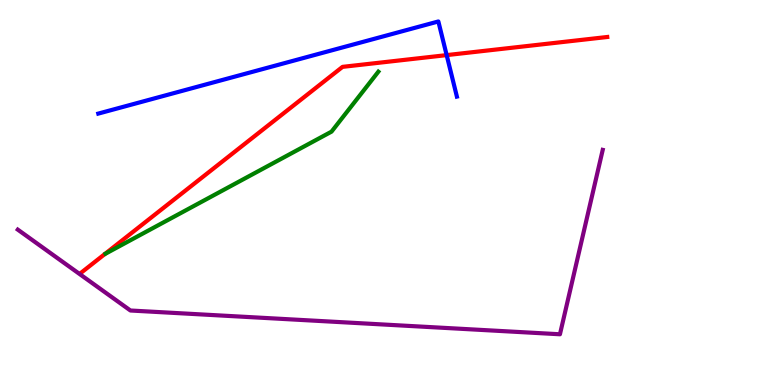[{'lines': ['blue', 'red'], 'intersections': [{'x': 5.76, 'y': 8.57}]}, {'lines': ['green', 'red'], 'intersections': []}, {'lines': ['purple', 'red'], 'intersections': []}, {'lines': ['blue', 'green'], 'intersections': []}, {'lines': ['blue', 'purple'], 'intersections': []}, {'lines': ['green', 'purple'], 'intersections': []}]